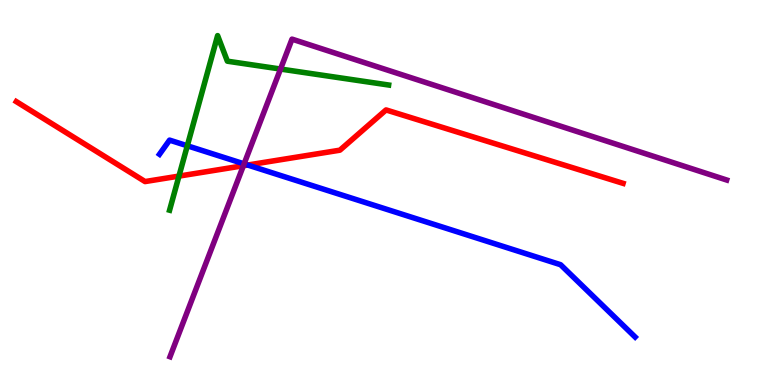[{'lines': ['blue', 'red'], 'intersections': [{'x': 3.2, 'y': 5.71}]}, {'lines': ['green', 'red'], 'intersections': [{'x': 2.31, 'y': 5.43}]}, {'lines': ['purple', 'red'], 'intersections': [{'x': 3.14, 'y': 5.7}]}, {'lines': ['blue', 'green'], 'intersections': [{'x': 2.42, 'y': 6.21}]}, {'lines': ['blue', 'purple'], 'intersections': [{'x': 3.15, 'y': 5.74}]}, {'lines': ['green', 'purple'], 'intersections': [{'x': 3.62, 'y': 8.21}]}]